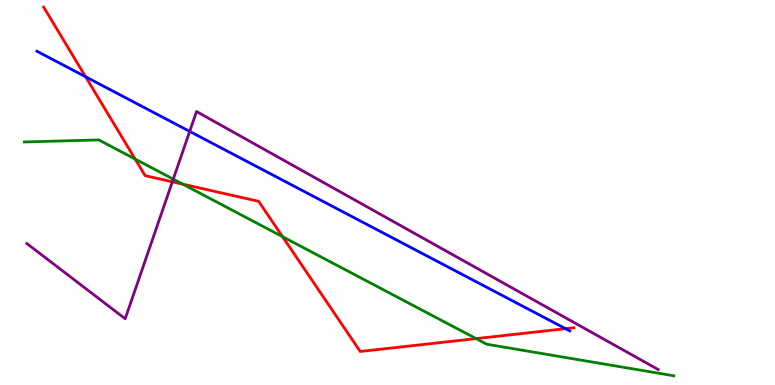[{'lines': ['blue', 'red'], 'intersections': [{'x': 1.1, 'y': 8.01}, {'x': 7.3, 'y': 1.46}]}, {'lines': ['green', 'red'], 'intersections': [{'x': 1.74, 'y': 5.87}, {'x': 2.36, 'y': 5.22}, {'x': 3.65, 'y': 3.85}, {'x': 6.14, 'y': 1.2}]}, {'lines': ['purple', 'red'], 'intersections': [{'x': 2.22, 'y': 5.28}]}, {'lines': ['blue', 'green'], 'intersections': []}, {'lines': ['blue', 'purple'], 'intersections': [{'x': 2.45, 'y': 6.59}]}, {'lines': ['green', 'purple'], 'intersections': [{'x': 2.24, 'y': 5.35}]}]